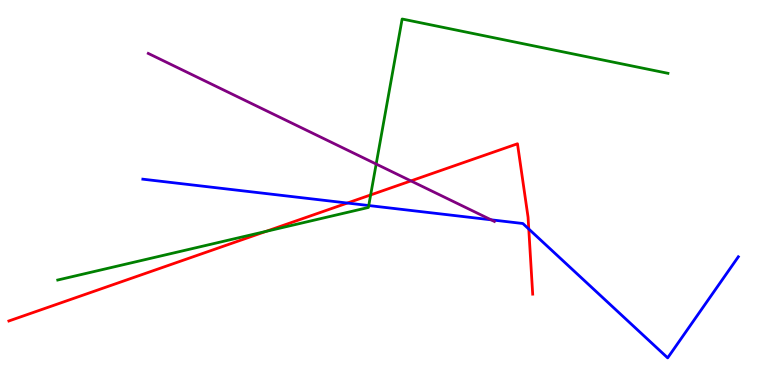[{'lines': ['blue', 'red'], 'intersections': [{'x': 4.48, 'y': 4.73}, {'x': 6.82, 'y': 4.05}]}, {'lines': ['green', 'red'], 'intersections': [{'x': 3.43, 'y': 3.99}, {'x': 4.78, 'y': 4.94}]}, {'lines': ['purple', 'red'], 'intersections': [{'x': 5.3, 'y': 5.3}]}, {'lines': ['blue', 'green'], 'intersections': [{'x': 4.76, 'y': 4.66}]}, {'lines': ['blue', 'purple'], 'intersections': [{'x': 6.34, 'y': 4.29}]}, {'lines': ['green', 'purple'], 'intersections': [{'x': 4.85, 'y': 5.74}]}]